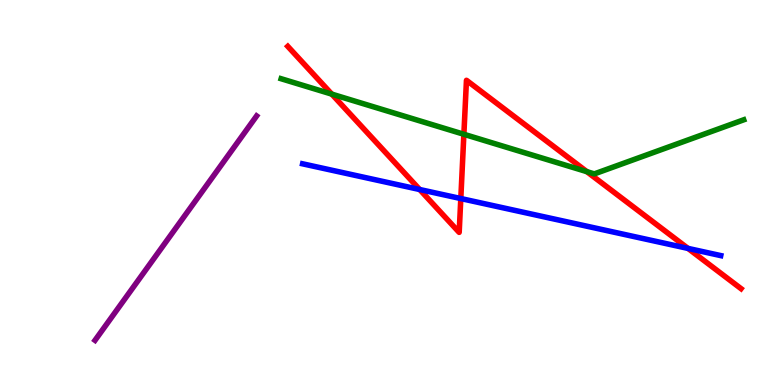[{'lines': ['blue', 'red'], 'intersections': [{'x': 5.42, 'y': 5.08}, {'x': 5.95, 'y': 4.84}, {'x': 8.88, 'y': 3.55}]}, {'lines': ['green', 'red'], 'intersections': [{'x': 4.28, 'y': 7.56}, {'x': 5.99, 'y': 6.51}, {'x': 7.57, 'y': 5.54}]}, {'lines': ['purple', 'red'], 'intersections': []}, {'lines': ['blue', 'green'], 'intersections': []}, {'lines': ['blue', 'purple'], 'intersections': []}, {'lines': ['green', 'purple'], 'intersections': []}]